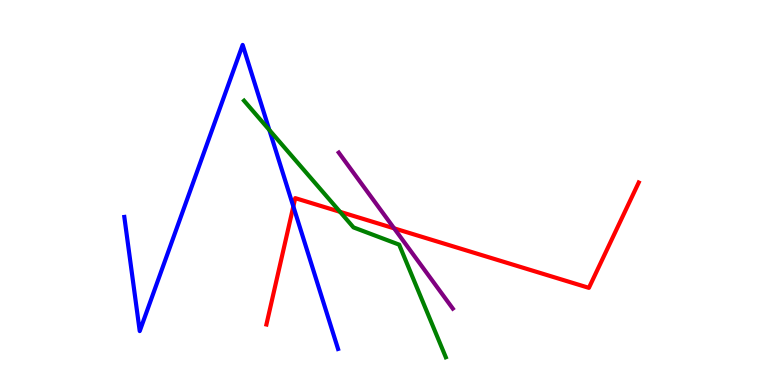[{'lines': ['blue', 'red'], 'intersections': [{'x': 3.79, 'y': 4.64}]}, {'lines': ['green', 'red'], 'intersections': [{'x': 4.39, 'y': 4.5}]}, {'lines': ['purple', 'red'], 'intersections': [{'x': 5.09, 'y': 4.07}]}, {'lines': ['blue', 'green'], 'intersections': [{'x': 3.48, 'y': 6.62}]}, {'lines': ['blue', 'purple'], 'intersections': []}, {'lines': ['green', 'purple'], 'intersections': []}]